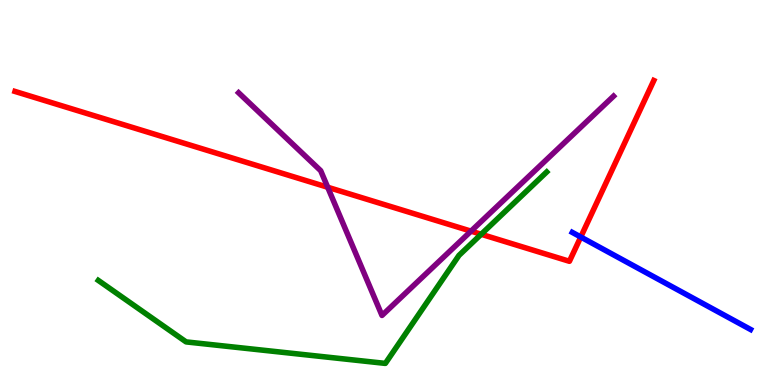[{'lines': ['blue', 'red'], 'intersections': [{'x': 7.49, 'y': 3.84}]}, {'lines': ['green', 'red'], 'intersections': [{'x': 6.21, 'y': 3.92}]}, {'lines': ['purple', 'red'], 'intersections': [{'x': 4.23, 'y': 5.14}, {'x': 6.08, 'y': 4.0}]}, {'lines': ['blue', 'green'], 'intersections': []}, {'lines': ['blue', 'purple'], 'intersections': []}, {'lines': ['green', 'purple'], 'intersections': []}]